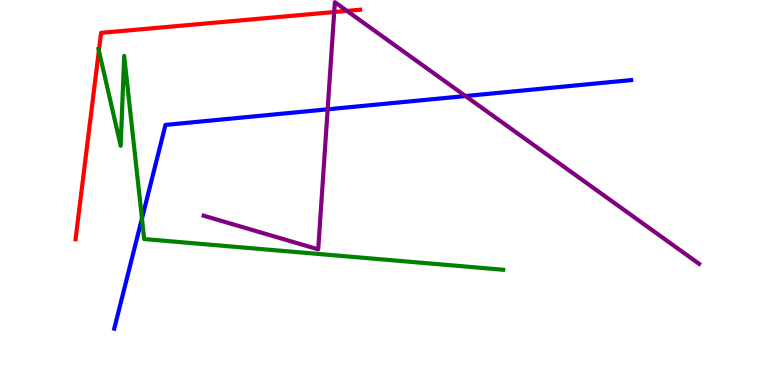[{'lines': ['blue', 'red'], 'intersections': []}, {'lines': ['green', 'red'], 'intersections': [{'x': 1.28, 'y': 8.69}]}, {'lines': ['purple', 'red'], 'intersections': [{'x': 4.31, 'y': 9.69}, {'x': 4.48, 'y': 9.72}]}, {'lines': ['blue', 'green'], 'intersections': [{'x': 1.83, 'y': 4.32}]}, {'lines': ['blue', 'purple'], 'intersections': [{'x': 4.23, 'y': 7.16}, {'x': 6.01, 'y': 7.51}]}, {'lines': ['green', 'purple'], 'intersections': []}]